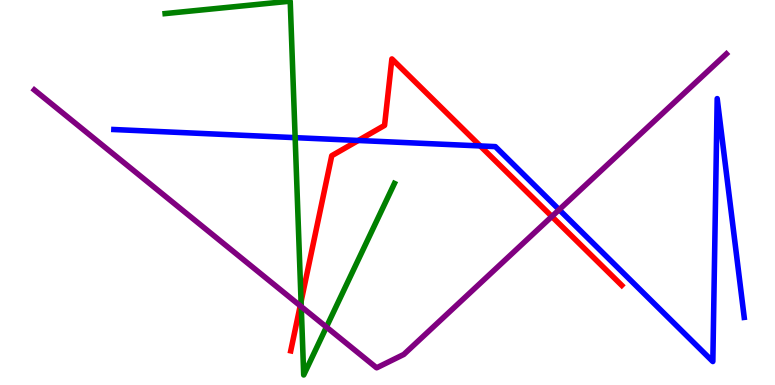[{'lines': ['blue', 'red'], 'intersections': [{'x': 4.62, 'y': 6.35}, {'x': 6.2, 'y': 6.21}]}, {'lines': ['green', 'red'], 'intersections': [{'x': 3.88, 'y': 2.16}]}, {'lines': ['purple', 'red'], 'intersections': [{'x': 3.87, 'y': 2.06}, {'x': 7.12, 'y': 4.38}]}, {'lines': ['blue', 'green'], 'intersections': [{'x': 3.81, 'y': 6.42}]}, {'lines': ['blue', 'purple'], 'intersections': [{'x': 7.22, 'y': 4.55}]}, {'lines': ['green', 'purple'], 'intersections': [{'x': 3.89, 'y': 2.04}, {'x': 4.21, 'y': 1.51}]}]